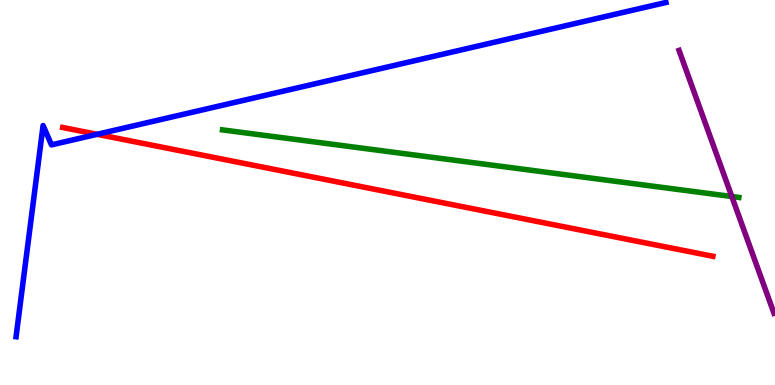[{'lines': ['blue', 'red'], 'intersections': [{'x': 1.25, 'y': 6.51}]}, {'lines': ['green', 'red'], 'intersections': []}, {'lines': ['purple', 'red'], 'intersections': []}, {'lines': ['blue', 'green'], 'intersections': []}, {'lines': ['blue', 'purple'], 'intersections': []}, {'lines': ['green', 'purple'], 'intersections': [{'x': 9.44, 'y': 4.9}]}]